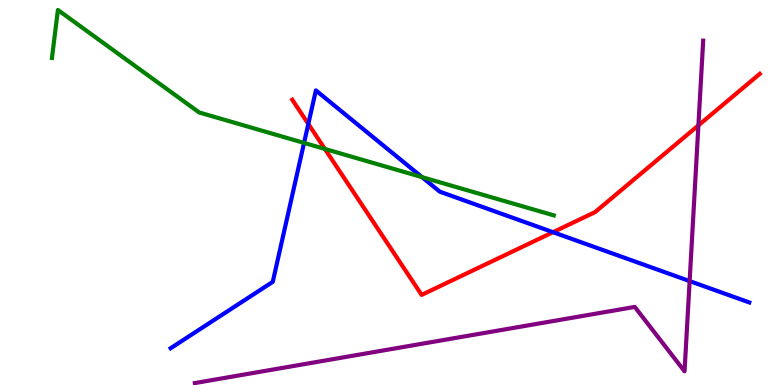[{'lines': ['blue', 'red'], 'intersections': [{'x': 3.98, 'y': 6.78}, {'x': 7.14, 'y': 3.97}]}, {'lines': ['green', 'red'], 'intersections': [{'x': 4.19, 'y': 6.13}]}, {'lines': ['purple', 'red'], 'intersections': [{'x': 9.01, 'y': 6.74}]}, {'lines': ['blue', 'green'], 'intersections': [{'x': 3.92, 'y': 6.29}, {'x': 5.45, 'y': 5.4}]}, {'lines': ['blue', 'purple'], 'intersections': [{'x': 8.9, 'y': 2.7}]}, {'lines': ['green', 'purple'], 'intersections': []}]